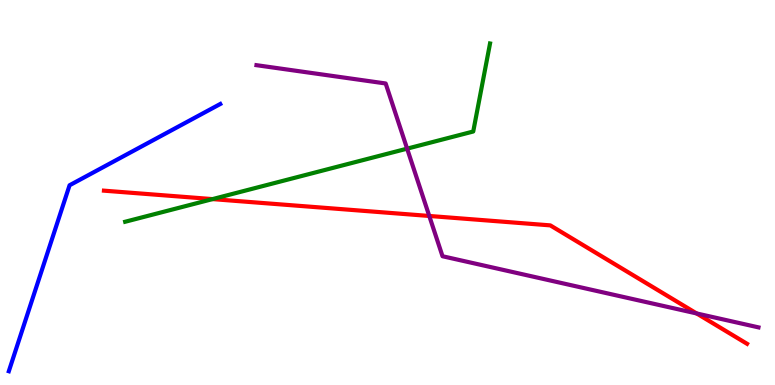[{'lines': ['blue', 'red'], 'intersections': []}, {'lines': ['green', 'red'], 'intersections': [{'x': 2.74, 'y': 4.83}]}, {'lines': ['purple', 'red'], 'intersections': [{'x': 5.54, 'y': 4.39}, {'x': 8.99, 'y': 1.86}]}, {'lines': ['blue', 'green'], 'intersections': []}, {'lines': ['blue', 'purple'], 'intersections': []}, {'lines': ['green', 'purple'], 'intersections': [{'x': 5.25, 'y': 6.14}]}]